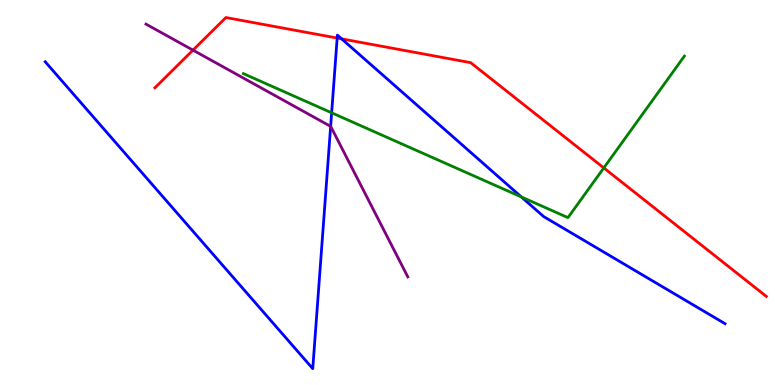[{'lines': ['blue', 'red'], 'intersections': [{'x': 4.35, 'y': 9.01}, {'x': 4.41, 'y': 8.99}]}, {'lines': ['green', 'red'], 'intersections': [{'x': 7.79, 'y': 5.64}]}, {'lines': ['purple', 'red'], 'intersections': [{'x': 2.49, 'y': 8.7}]}, {'lines': ['blue', 'green'], 'intersections': [{'x': 4.28, 'y': 7.07}, {'x': 6.73, 'y': 4.88}]}, {'lines': ['blue', 'purple'], 'intersections': [{'x': 4.27, 'y': 6.72}]}, {'lines': ['green', 'purple'], 'intersections': []}]